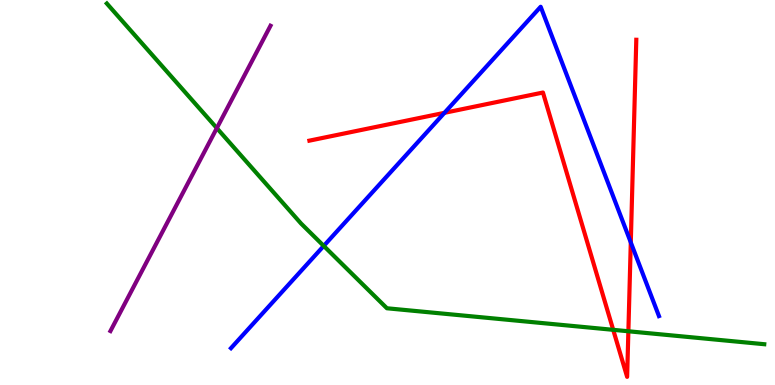[{'lines': ['blue', 'red'], 'intersections': [{'x': 5.73, 'y': 7.07}, {'x': 8.14, 'y': 3.7}]}, {'lines': ['green', 'red'], 'intersections': [{'x': 7.91, 'y': 1.43}, {'x': 8.11, 'y': 1.4}]}, {'lines': ['purple', 'red'], 'intersections': []}, {'lines': ['blue', 'green'], 'intersections': [{'x': 4.18, 'y': 3.61}]}, {'lines': ['blue', 'purple'], 'intersections': []}, {'lines': ['green', 'purple'], 'intersections': [{'x': 2.8, 'y': 6.67}]}]